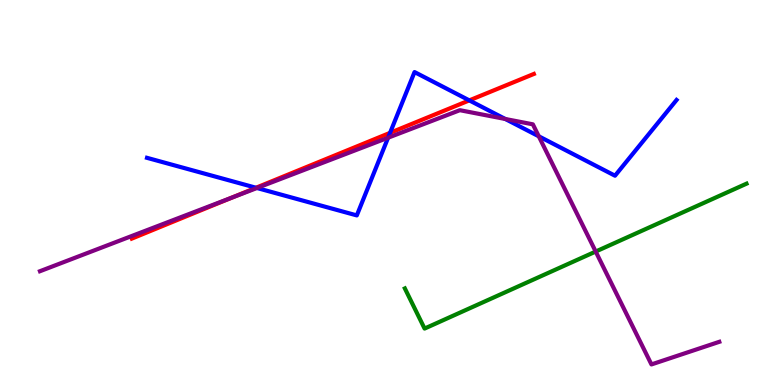[{'lines': ['blue', 'red'], 'intersections': [{'x': 3.3, 'y': 5.12}, {'x': 5.03, 'y': 6.55}, {'x': 6.06, 'y': 7.39}]}, {'lines': ['green', 'red'], 'intersections': []}, {'lines': ['purple', 'red'], 'intersections': [{'x': 2.99, 'y': 4.87}]}, {'lines': ['blue', 'green'], 'intersections': []}, {'lines': ['blue', 'purple'], 'intersections': [{'x': 3.32, 'y': 5.12}, {'x': 5.01, 'y': 6.42}, {'x': 6.52, 'y': 6.91}, {'x': 6.95, 'y': 6.46}]}, {'lines': ['green', 'purple'], 'intersections': [{'x': 7.69, 'y': 3.47}]}]